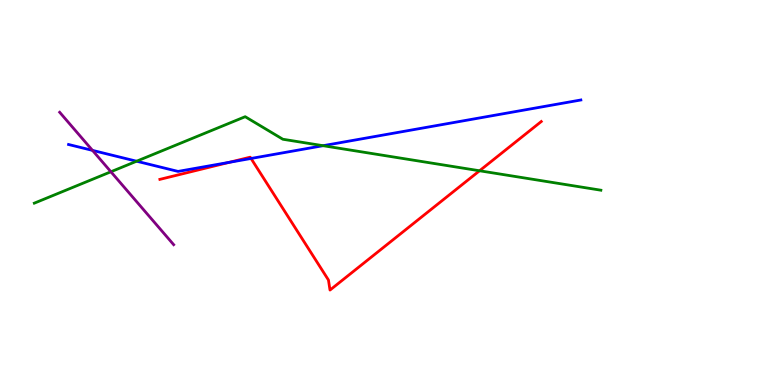[{'lines': ['blue', 'red'], 'intersections': [{'x': 2.96, 'y': 5.78}, {'x': 3.24, 'y': 5.88}]}, {'lines': ['green', 'red'], 'intersections': [{'x': 6.19, 'y': 5.56}]}, {'lines': ['purple', 'red'], 'intersections': []}, {'lines': ['blue', 'green'], 'intersections': [{'x': 1.76, 'y': 5.81}, {'x': 4.17, 'y': 6.22}]}, {'lines': ['blue', 'purple'], 'intersections': [{'x': 1.19, 'y': 6.09}]}, {'lines': ['green', 'purple'], 'intersections': [{'x': 1.43, 'y': 5.54}]}]